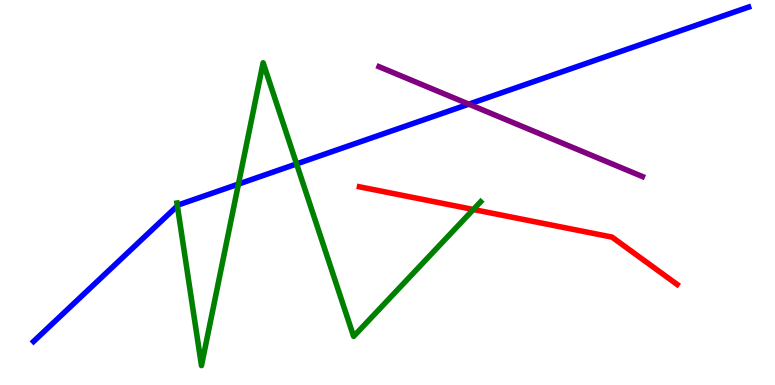[{'lines': ['blue', 'red'], 'intersections': []}, {'lines': ['green', 'red'], 'intersections': [{'x': 6.11, 'y': 4.56}]}, {'lines': ['purple', 'red'], 'intersections': []}, {'lines': ['blue', 'green'], 'intersections': [{'x': 2.29, 'y': 4.65}, {'x': 3.08, 'y': 5.22}, {'x': 3.83, 'y': 5.74}]}, {'lines': ['blue', 'purple'], 'intersections': [{'x': 6.05, 'y': 7.29}]}, {'lines': ['green', 'purple'], 'intersections': []}]